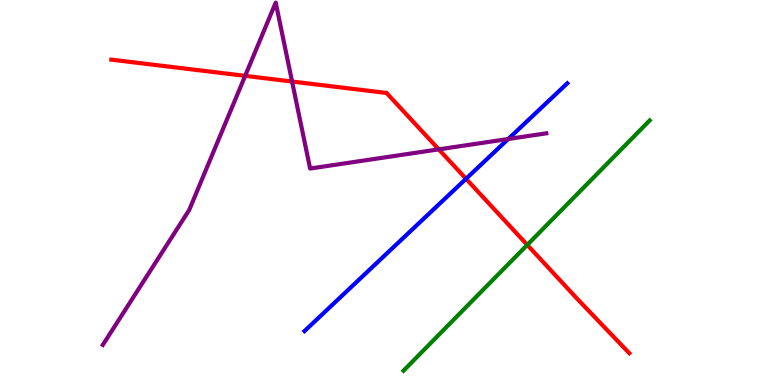[{'lines': ['blue', 'red'], 'intersections': [{'x': 6.01, 'y': 5.36}]}, {'lines': ['green', 'red'], 'intersections': [{'x': 6.8, 'y': 3.64}]}, {'lines': ['purple', 'red'], 'intersections': [{'x': 3.16, 'y': 8.03}, {'x': 3.77, 'y': 7.88}, {'x': 5.66, 'y': 6.12}]}, {'lines': ['blue', 'green'], 'intersections': []}, {'lines': ['blue', 'purple'], 'intersections': [{'x': 6.56, 'y': 6.39}]}, {'lines': ['green', 'purple'], 'intersections': []}]